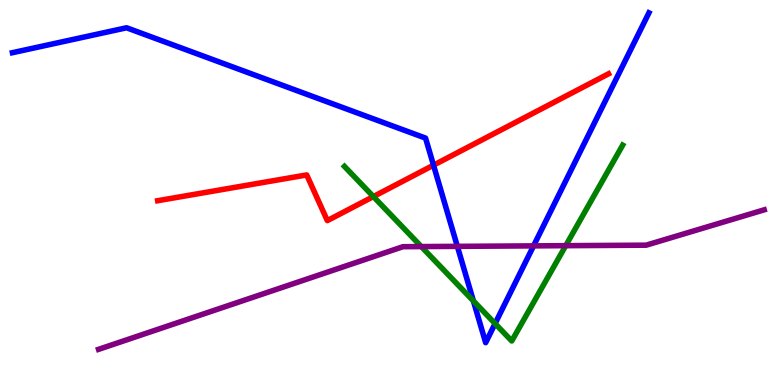[{'lines': ['blue', 'red'], 'intersections': [{'x': 5.59, 'y': 5.71}]}, {'lines': ['green', 'red'], 'intersections': [{'x': 4.82, 'y': 4.89}]}, {'lines': ['purple', 'red'], 'intersections': []}, {'lines': ['blue', 'green'], 'intersections': [{'x': 6.11, 'y': 2.18}, {'x': 6.39, 'y': 1.6}]}, {'lines': ['blue', 'purple'], 'intersections': [{'x': 5.9, 'y': 3.6}, {'x': 6.88, 'y': 3.61}]}, {'lines': ['green', 'purple'], 'intersections': [{'x': 5.44, 'y': 3.6}, {'x': 7.3, 'y': 3.62}]}]